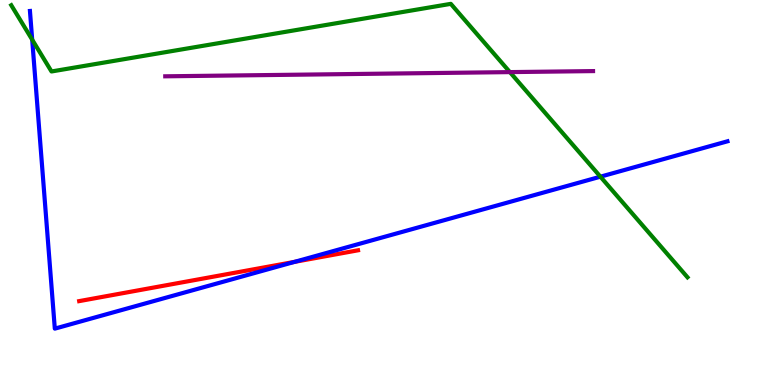[{'lines': ['blue', 'red'], 'intersections': [{'x': 3.8, 'y': 3.2}]}, {'lines': ['green', 'red'], 'intersections': []}, {'lines': ['purple', 'red'], 'intersections': []}, {'lines': ['blue', 'green'], 'intersections': [{'x': 0.415, 'y': 8.97}, {'x': 7.75, 'y': 5.41}]}, {'lines': ['blue', 'purple'], 'intersections': []}, {'lines': ['green', 'purple'], 'intersections': [{'x': 6.58, 'y': 8.13}]}]